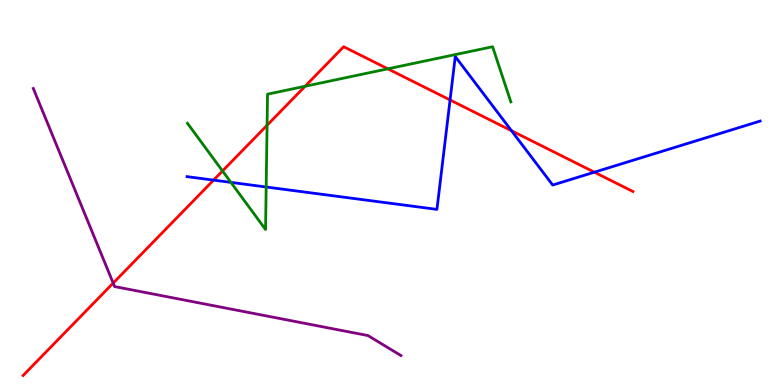[{'lines': ['blue', 'red'], 'intersections': [{'x': 2.76, 'y': 5.32}, {'x': 5.81, 'y': 7.4}, {'x': 6.6, 'y': 6.6}, {'x': 7.67, 'y': 5.53}]}, {'lines': ['green', 'red'], 'intersections': [{'x': 2.87, 'y': 5.56}, {'x': 3.45, 'y': 6.75}, {'x': 3.94, 'y': 7.76}, {'x': 5.0, 'y': 8.21}]}, {'lines': ['purple', 'red'], 'intersections': [{'x': 1.46, 'y': 2.65}]}, {'lines': ['blue', 'green'], 'intersections': [{'x': 2.98, 'y': 5.26}, {'x': 3.43, 'y': 5.14}]}, {'lines': ['blue', 'purple'], 'intersections': []}, {'lines': ['green', 'purple'], 'intersections': []}]